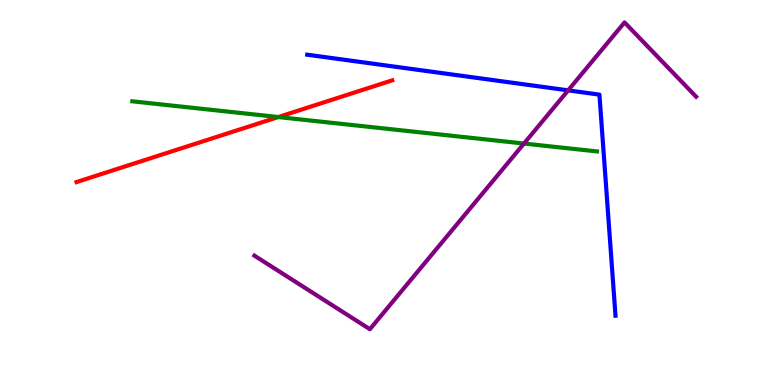[{'lines': ['blue', 'red'], 'intersections': []}, {'lines': ['green', 'red'], 'intersections': [{'x': 3.59, 'y': 6.96}]}, {'lines': ['purple', 'red'], 'intersections': []}, {'lines': ['blue', 'green'], 'intersections': []}, {'lines': ['blue', 'purple'], 'intersections': [{'x': 7.33, 'y': 7.65}]}, {'lines': ['green', 'purple'], 'intersections': [{'x': 6.76, 'y': 6.27}]}]